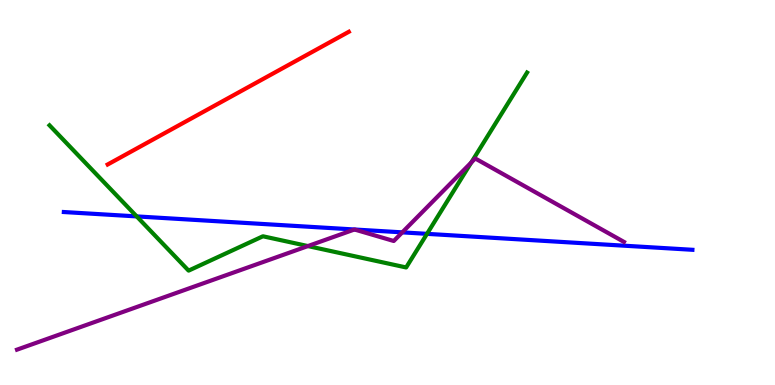[{'lines': ['blue', 'red'], 'intersections': []}, {'lines': ['green', 'red'], 'intersections': []}, {'lines': ['purple', 'red'], 'intersections': []}, {'lines': ['blue', 'green'], 'intersections': [{'x': 1.76, 'y': 4.38}, {'x': 5.51, 'y': 3.93}]}, {'lines': ['blue', 'purple'], 'intersections': [{'x': 4.57, 'y': 4.04}, {'x': 4.57, 'y': 4.04}, {'x': 5.19, 'y': 3.96}]}, {'lines': ['green', 'purple'], 'intersections': [{'x': 3.97, 'y': 3.61}, {'x': 6.08, 'y': 5.78}]}]